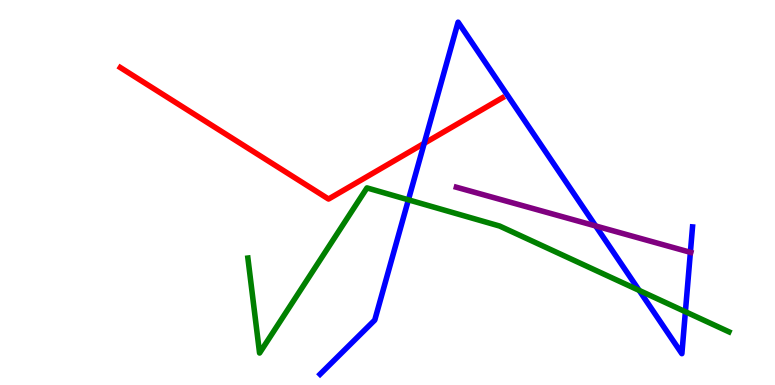[{'lines': ['blue', 'red'], 'intersections': [{'x': 5.47, 'y': 6.28}]}, {'lines': ['green', 'red'], 'intersections': []}, {'lines': ['purple', 'red'], 'intersections': []}, {'lines': ['blue', 'green'], 'intersections': [{'x': 5.27, 'y': 4.81}, {'x': 8.25, 'y': 2.46}, {'x': 8.84, 'y': 1.9}]}, {'lines': ['blue', 'purple'], 'intersections': [{'x': 7.69, 'y': 4.13}, {'x': 8.91, 'y': 3.45}]}, {'lines': ['green', 'purple'], 'intersections': []}]